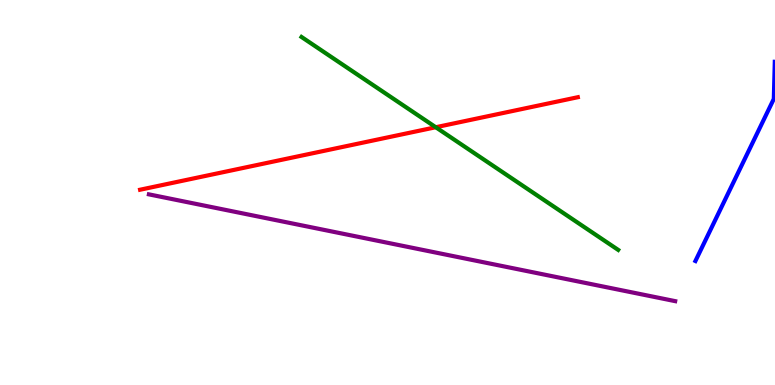[{'lines': ['blue', 'red'], 'intersections': []}, {'lines': ['green', 'red'], 'intersections': [{'x': 5.62, 'y': 6.7}]}, {'lines': ['purple', 'red'], 'intersections': []}, {'lines': ['blue', 'green'], 'intersections': []}, {'lines': ['blue', 'purple'], 'intersections': []}, {'lines': ['green', 'purple'], 'intersections': []}]